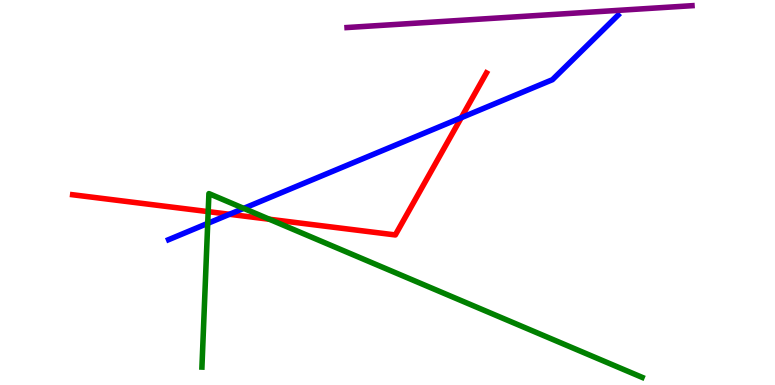[{'lines': ['blue', 'red'], 'intersections': [{'x': 2.96, 'y': 4.43}, {'x': 5.95, 'y': 6.94}]}, {'lines': ['green', 'red'], 'intersections': [{'x': 2.69, 'y': 4.5}, {'x': 3.48, 'y': 4.31}]}, {'lines': ['purple', 'red'], 'intersections': []}, {'lines': ['blue', 'green'], 'intersections': [{'x': 2.68, 'y': 4.2}, {'x': 3.14, 'y': 4.59}]}, {'lines': ['blue', 'purple'], 'intersections': []}, {'lines': ['green', 'purple'], 'intersections': []}]